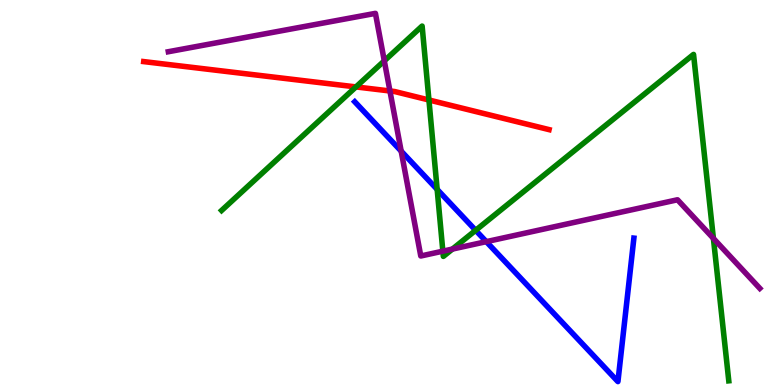[{'lines': ['blue', 'red'], 'intersections': []}, {'lines': ['green', 'red'], 'intersections': [{'x': 4.59, 'y': 7.74}, {'x': 5.53, 'y': 7.4}]}, {'lines': ['purple', 'red'], 'intersections': [{'x': 5.03, 'y': 7.64}]}, {'lines': ['blue', 'green'], 'intersections': [{'x': 5.64, 'y': 5.08}, {'x': 6.14, 'y': 4.02}]}, {'lines': ['blue', 'purple'], 'intersections': [{'x': 5.18, 'y': 6.07}, {'x': 6.27, 'y': 3.72}]}, {'lines': ['green', 'purple'], 'intersections': [{'x': 4.96, 'y': 8.42}, {'x': 5.71, 'y': 3.48}, {'x': 5.84, 'y': 3.53}, {'x': 9.21, 'y': 3.81}]}]